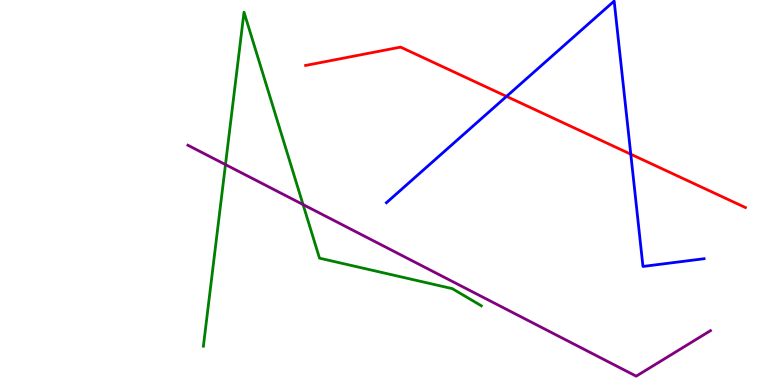[{'lines': ['blue', 'red'], 'intersections': [{'x': 6.54, 'y': 7.5}, {'x': 8.14, 'y': 5.99}]}, {'lines': ['green', 'red'], 'intersections': []}, {'lines': ['purple', 'red'], 'intersections': []}, {'lines': ['blue', 'green'], 'intersections': []}, {'lines': ['blue', 'purple'], 'intersections': []}, {'lines': ['green', 'purple'], 'intersections': [{'x': 2.91, 'y': 5.72}, {'x': 3.91, 'y': 4.69}]}]